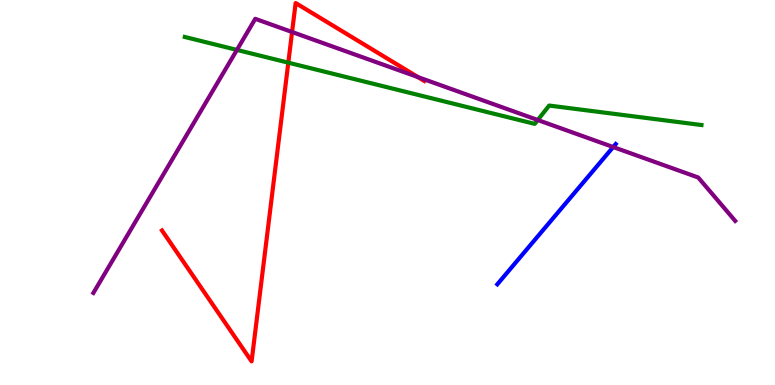[{'lines': ['blue', 'red'], 'intersections': []}, {'lines': ['green', 'red'], 'intersections': [{'x': 3.72, 'y': 8.37}]}, {'lines': ['purple', 'red'], 'intersections': [{'x': 3.77, 'y': 9.17}, {'x': 5.39, 'y': 8.0}]}, {'lines': ['blue', 'green'], 'intersections': []}, {'lines': ['blue', 'purple'], 'intersections': [{'x': 7.91, 'y': 6.18}]}, {'lines': ['green', 'purple'], 'intersections': [{'x': 3.06, 'y': 8.7}, {'x': 6.94, 'y': 6.88}]}]